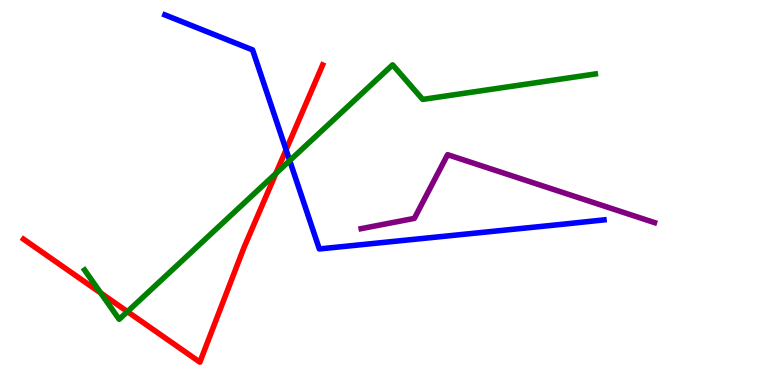[{'lines': ['blue', 'red'], 'intersections': [{'x': 3.69, 'y': 6.11}]}, {'lines': ['green', 'red'], 'intersections': [{'x': 1.3, 'y': 2.39}, {'x': 1.64, 'y': 1.91}, {'x': 3.56, 'y': 5.49}]}, {'lines': ['purple', 'red'], 'intersections': []}, {'lines': ['blue', 'green'], 'intersections': [{'x': 3.74, 'y': 5.83}]}, {'lines': ['blue', 'purple'], 'intersections': []}, {'lines': ['green', 'purple'], 'intersections': []}]